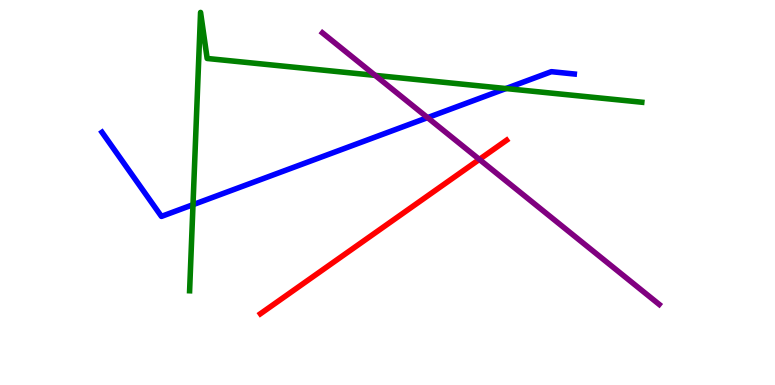[{'lines': ['blue', 'red'], 'intersections': []}, {'lines': ['green', 'red'], 'intersections': []}, {'lines': ['purple', 'red'], 'intersections': [{'x': 6.19, 'y': 5.86}]}, {'lines': ['blue', 'green'], 'intersections': [{'x': 2.49, 'y': 4.68}, {'x': 6.53, 'y': 7.7}]}, {'lines': ['blue', 'purple'], 'intersections': [{'x': 5.52, 'y': 6.94}]}, {'lines': ['green', 'purple'], 'intersections': [{'x': 4.84, 'y': 8.04}]}]